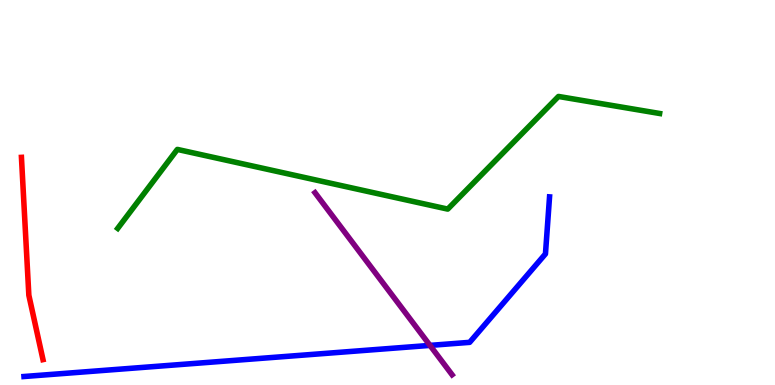[{'lines': ['blue', 'red'], 'intersections': []}, {'lines': ['green', 'red'], 'intersections': []}, {'lines': ['purple', 'red'], 'intersections': []}, {'lines': ['blue', 'green'], 'intersections': []}, {'lines': ['blue', 'purple'], 'intersections': [{'x': 5.55, 'y': 1.03}]}, {'lines': ['green', 'purple'], 'intersections': []}]